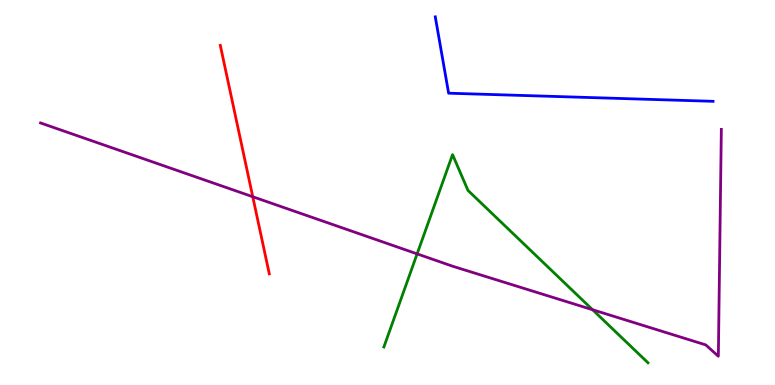[{'lines': ['blue', 'red'], 'intersections': []}, {'lines': ['green', 'red'], 'intersections': []}, {'lines': ['purple', 'red'], 'intersections': [{'x': 3.26, 'y': 4.89}]}, {'lines': ['blue', 'green'], 'intersections': []}, {'lines': ['blue', 'purple'], 'intersections': []}, {'lines': ['green', 'purple'], 'intersections': [{'x': 5.38, 'y': 3.41}, {'x': 7.65, 'y': 1.96}]}]